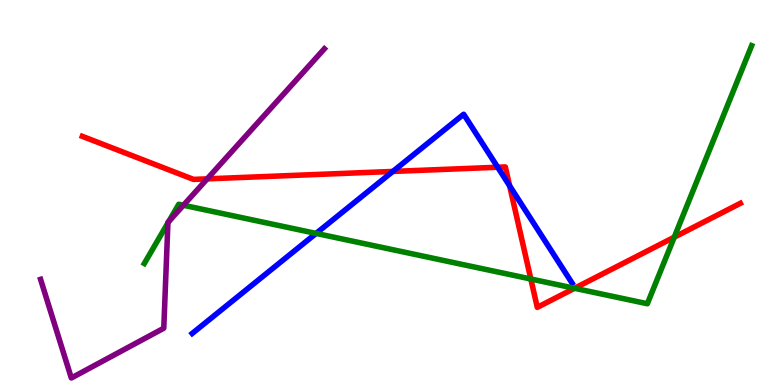[{'lines': ['blue', 'red'], 'intersections': [{'x': 5.07, 'y': 5.55}, {'x': 6.42, 'y': 5.66}, {'x': 6.58, 'y': 5.17}]}, {'lines': ['green', 'red'], 'intersections': [{'x': 6.85, 'y': 2.75}, {'x': 7.41, 'y': 2.51}, {'x': 8.7, 'y': 3.84}]}, {'lines': ['purple', 'red'], 'intersections': [{'x': 2.67, 'y': 5.35}]}, {'lines': ['blue', 'green'], 'intersections': [{'x': 4.08, 'y': 3.94}]}, {'lines': ['blue', 'purple'], 'intersections': []}, {'lines': ['green', 'purple'], 'intersections': [{'x': 2.17, 'y': 4.21}, {'x': 2.18, 'y': 4.24}, {'x': 2.37, 'y': 4.67}]}]